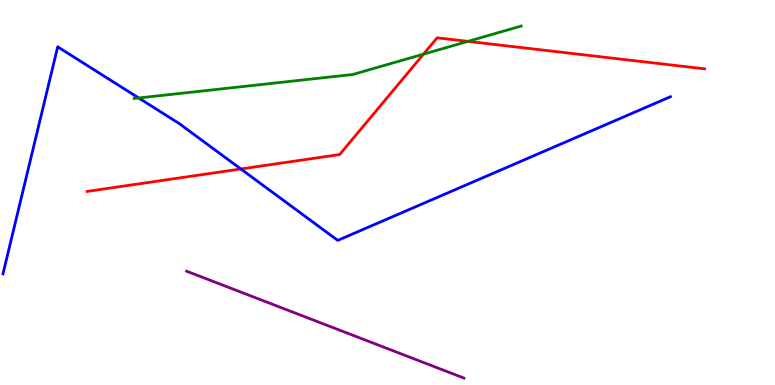[{'lines': ['blue', 'red'], 'intersections': [{'x': 3.11, 'y': 5.61}]}, {'lines': ['green', 'red'], 'intersections': [{'x': 5.46, 'y': 8.59}, {'x': 6.04, 'y': 8.93}]}, {'lines': ['purple', 'red'], 'intersections': []}, {'lines': ['blue', 'green'], 'intersections': [{'x': 1.79, 'y': 7.46}]}, {'lines': ['blue', 'purple'], 'intersections': []}, {'lines': ['green', 'purple'], 'intersections': []}]